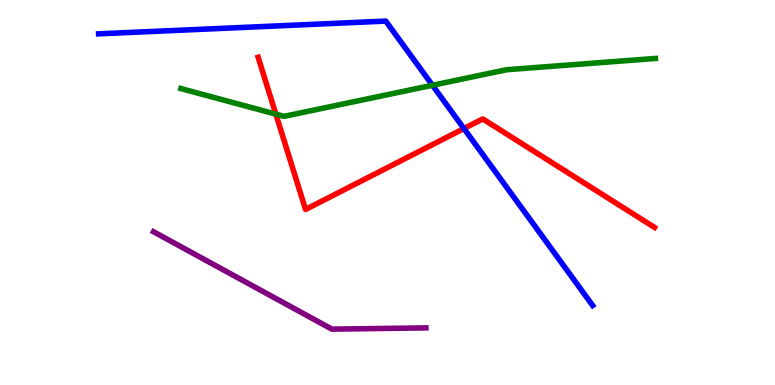[{'lines': ['blue', 'red'], 'intersections': [{'x': 5.99, 'y': 6.66}]}, {'lines': ['green', 'red'], 'intersections': [{'x': 3.56, 'y': 7.04}]}, {'lines': ['purple', 'red'], 'intersections': []}, {'lines': ['blue', 'green'], 'intersections': [{'x': 5.58, 'y': 7.79}]}, {'lines': ['blue', 'purple'], 'intersections': []}, {'lines': ['green', 'purple'], 'intersections': []}]